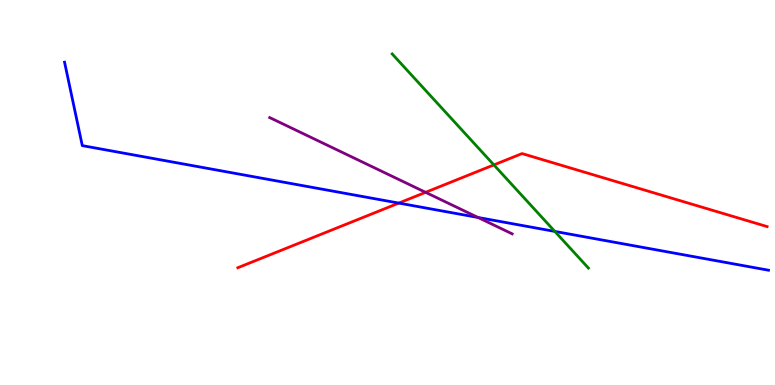[{'lines': ['blue', 'red'], 'intersections': [{'x': 5.15, 'y': 4.73}]}, {'lines': ['green', 'red'], 'intersections': [{'x': 6.37, 'y': 5.72}]}, {'lines': ['purple', 'red'], 'intersections': [{'x': 5.49, 'y': 5.0}]}, {'lines': ['blue', 'green'], 'intersections': [{'x': 7.16, 'y': 3.99}]}, {'lines': ['blue', 'purple'], 'intersections': [{'x': 6.17, 'y': 4.35}]}, {'lines': ['green', 'purple'], 'intersections': []}]